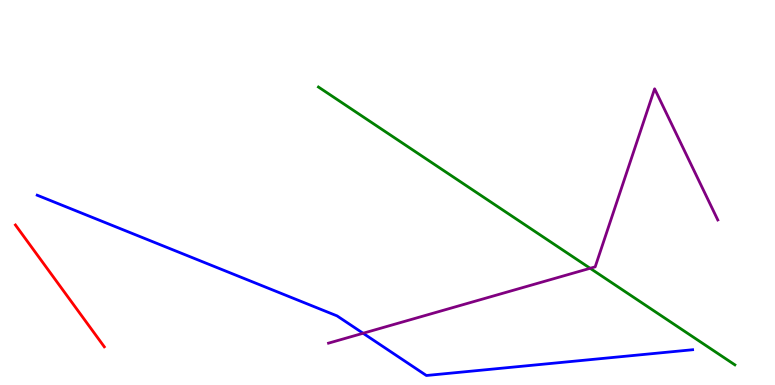[{'lines': ['blue', 'red'], 'intersections': []}, {'lines': ['green', 'red'], 'intersections': []}, {'lines': ['purple', 'red'], 'intersections': []}, {'lines': ['blue', 'green'], 'intersections': []}, {'lines': ['blue', 'purple'], 'intersections': [{'x': 4.69, 'y': 1.34}]}, {'lines': ['green', 'purple'], 'intersections': [{'x': 7.61, 'y': 3.03}]}]